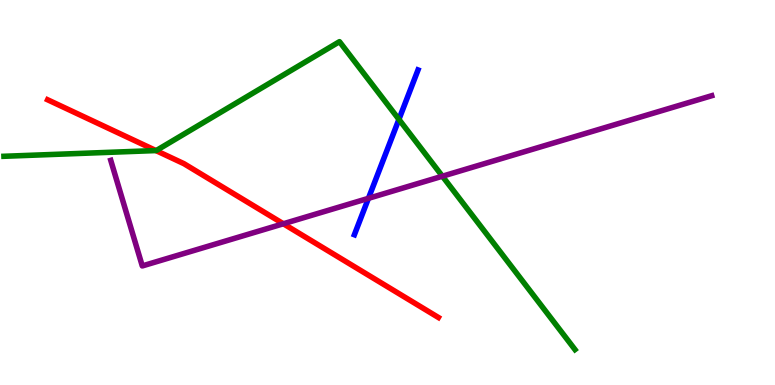[{'lines': ['blue', 'red'], 'intersections': []}, {'lines': ['green', 'red'], 'intersections': [{'x': 2.01, 'y': 6.09}]}, {'lines': ['purple', 'red'], 'intersections': [{'x': 3.66, 'y': 4.19}]}, {'lines': ['blue', 'green'], 'intersections': [{'x': 5.15, 'y': 6.9}]}, {'lines': ['blue', 'purple'], 'intersections': [{'x': 4.75, 'y': 4.85}]}, {'lines': ['green', 'purple'], 'intersections': [{'x': 5.71, 'y': 5.42}]}]